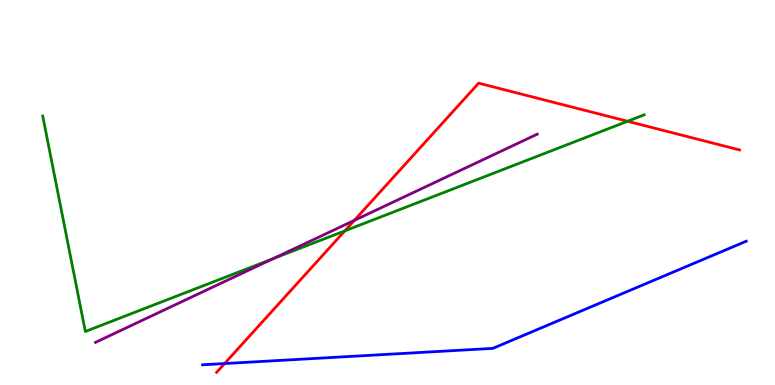[{'lines': ['blue', 'red'], 'intersections': [{'x': 2.9, 'y': 0.557}]}, {'lines': ['green', 'red'], 'intersections': [{'x': 4.45, 'y': 4.0}, {'x': 8.1, 'y': 6.85}]}, {'lines': ['purple', 'red'], 'intersections': [{'x': 4.57, 'y': 4.28}]}, {'lines': ['blue', 'green'], 'intersections': []}, {'lines': ['blue', 'purple'], 'intersections': []}, {'lines': ['green', 'purple'], 'intersections': [{'x': 3.52, 'y': 3.28}]}]